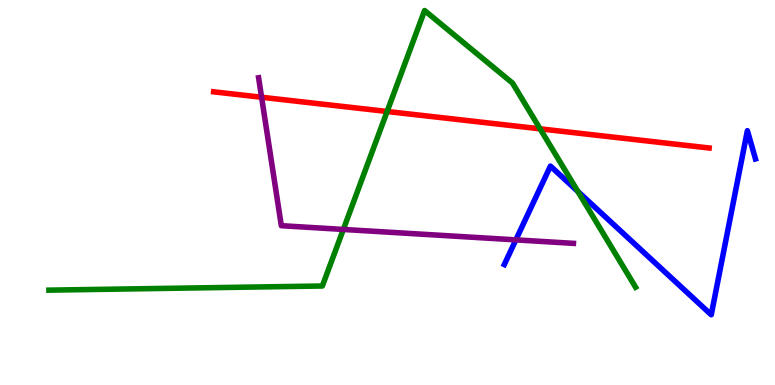[{'lines': ['blue', 'red'], 'intersections': []}, {'lines': ['green', 'red'], 'intersections': [{'x': 5.0, 'y': 7.1}, {'x': 6.97, 'y': 6.65}]}, {'lines': ['purple', 'red'], 'intersections': [{'x': 3.38, 'y': 7.47}]}, {'lines': ['blue', 'green'], 'intersections': [{'x': 7.46, 'y': 5.03}]}, {'lines': ['blue', 'purple'], 'intersections': [{'x': 6.66, 'y': 3.77}]}, {'lines': ['green', 'purple'], 'intersections': [{'x': 4.43, 'y': 4.04}]}]